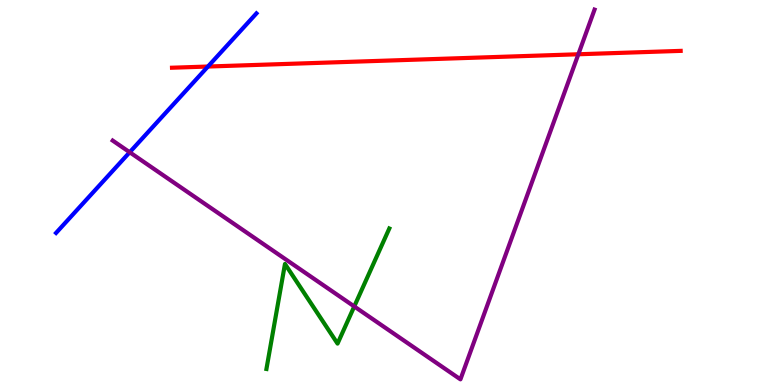[{'lines': ['blue', 'red'], 'intersections': [{'x': 2.68, 'y': 8.27}]}, {'lines': ['green', 'red'], 'intersections': []}, {'lines': ['purple', 'red'], 'intersections': [{'x': 7.46, 'y': 8.59}]}, {'lines': ['blue', 'green'], 'intersections': []}, {'lines': ['blue', 'purple'], 'intersections': [{'x': 1.67, 'y': 6.05}]}, {'lines': ['green', 'purple'], 'intersections': [{'x': 4.57, 'y': 2.04}]}]